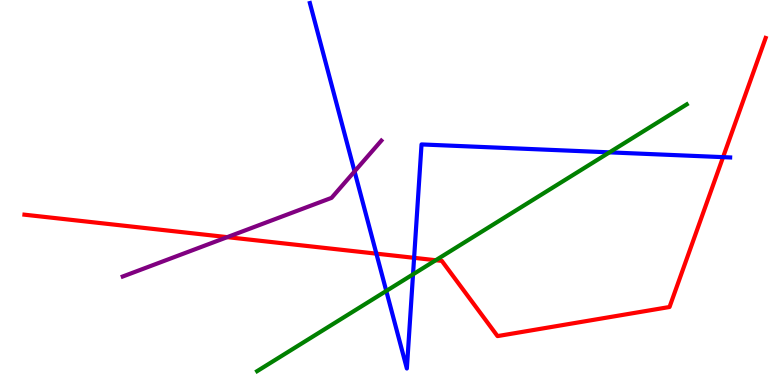[{'lines': ['blue', 'red'], 'intersections': [{'x': 4.86, 'y': 3.41}, {'x': 5.34, 'y': 3.3}, {'x': 9.33, 'y': 5.92}]}, {'lines': ['green', 'red'], 'intersections': [{'x': 5.62, 'y': 3.24}]}, {'lines': ['purple', 'red'], 'intersections': [{'x': 2.93, 'y': 3.84}]}, {'lines': ['blue', 'green'], 'intersections': [{'x': 4.98, 'y': 2.44}, {'x': 5.33, 'y': 2.87}, {'x': 7.86, 'y': 6.04}]}, {'lines': ['blue', 'purple'], 'intersections': [{'x': 4.57, 'y': 5.55}]}, {'lines': ['green', 'purple'], 'intersections': []}]